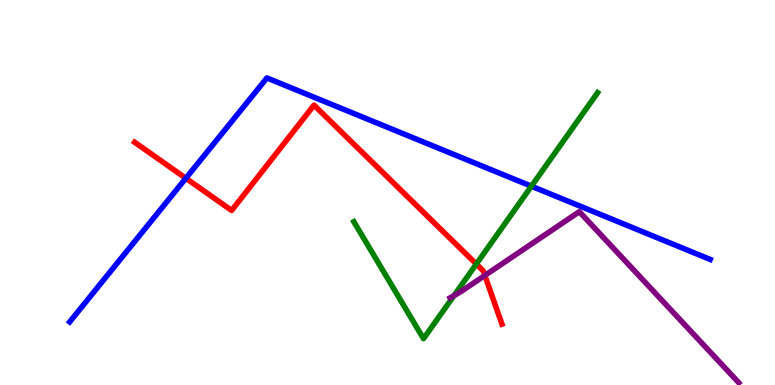[{'lines': ['blue', 'red'], 'intersections': [{'x': 2.4, 'y': 5.37}]}, {'lines': ['green', 'red'], 'intersections': [{'x': 6.15, 'y': 3.14}]}, {'lines': ['purple', 'red'], 'intersections': [{'x': 6.26, 'y': 2.85}]}, {'lines': ['blue', 'green'], 'intersections': [{'x': 6.86, 'y': 5.16}]}, {'lines': ['blue', 'purple'], 'intersections': []}, {'lines': ['green', 'purple'], 'intersections': [{'x': 5.86, 'y': 2.32}]}]